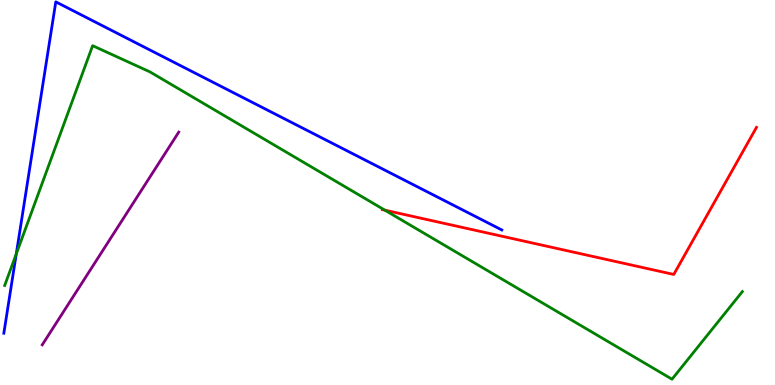[{'lines': ['blue', 'red'], 'intersections': []}, {'lines': ['green', 'red'], 'intersections': [{'x': 4.97, 'y': 4.54}]}, {'lines': ['purple', 'red'], 'intersections': []}, {'lines': ['blue', 'green'], 'intersections': [{'x': 0.21, 'y': 3.41}]}, {'lines': ['blue', 'purple'], 'intersections': []}, {'lines': ['green', 'purple'], 'intersections': []}]